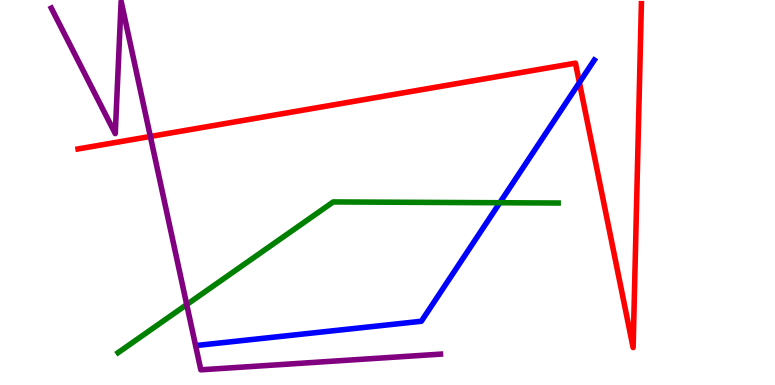[{'lines': ['blue', 'red'], 'intersections': [{'x': 7.48, 'y': 7.86}]}, {'lines': ['green', 'red'], 'intersections': []}, {'lines': ['purple', 'red'], 'intersections': [{'x': 1.94, 'y': 6.46}]}, {'lines': ['blue', 'green'], 'intersections': [{'x': 6.45, 'y': 4.73}]}, {'lines': ['blue', 'purple'], 'intersections': []}, {'lines': ['green', 'purple'], 'intersections': [{'x': 2.41, 'y': 2.09}]}]